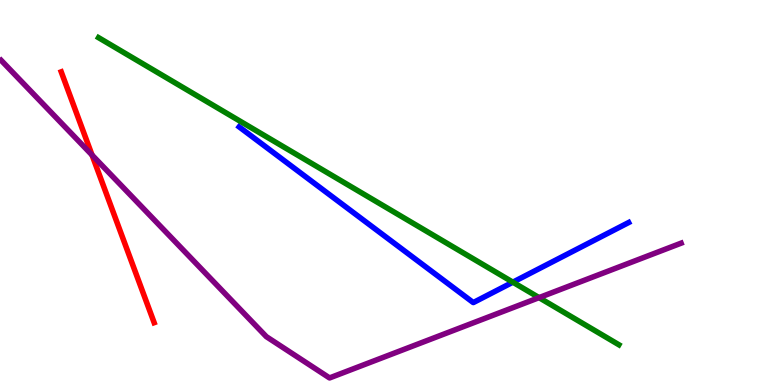[{'lines': ['blue', 'red'], 'intersections': []}, {'lines': ['green', 'red'], 'intersections': []}, {'lines': ['purple', 'red'], 'intersections': [{'x': 1.19, 'y': 5.97}]}, {'lines': ['blue', 'green'], 'intersections': [{'x': 6.62, 'y': 2.67}]}, {'lines': ['blue', 'purple'], 'intersections': []}, {'lines': ['green', 'purple'], 'intersections': [{'x': 6.96, 'y': 2.27}]}]